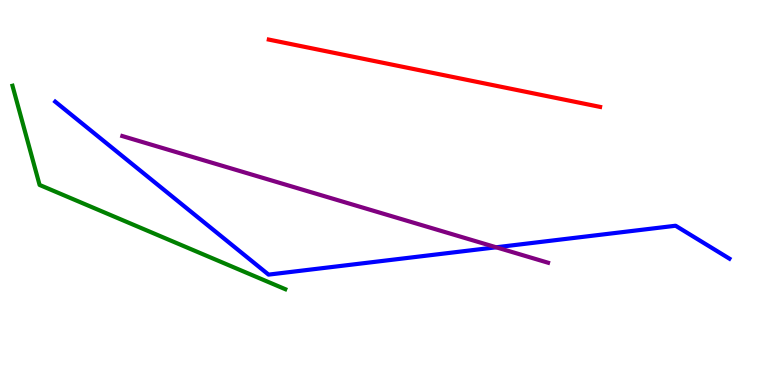[{'lines': ['blue', 'red'], 'intersections': []}, {'lines': ['green', 'red'], 'intersections': []}, {'lines': ['purple', 'red'], 'intersections': []}, {'lines': ['blue', 'green'], 'intersections': []}, {'lines': ['blue', 'purple'], 'intersections': [{'x': 6.4, 'y': 3.58}]}, {'lines': ['green', 'purple'], 'intersections': []}]